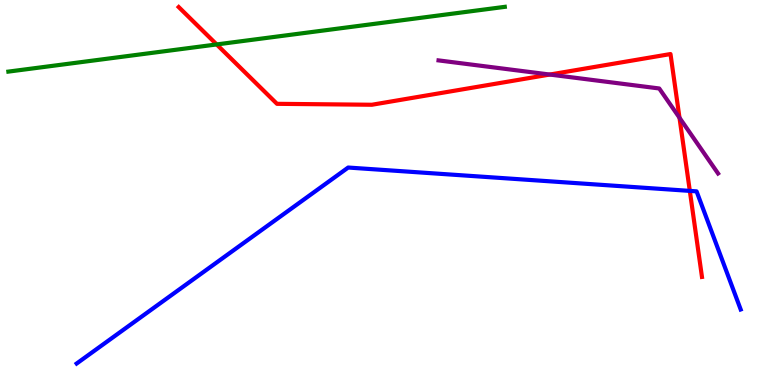[{'lines': ['blue', 'red'], 'intersections': [{'x': 8.9, 'y': 5.04}]}, {'lines': ['green', 'red'], 'intersections': [{'x': 2.8, 'y': 8.85}]}, {'lines': ['purple', 'red'], 'intersections': [{'x': 7.09, 'y': 8.06}, {'x': 8.77, 'y': 6.94}]}, {'lines': ['blue', 'green'], 'intersections': []}, {'lines': ['blue', 'purple'], 'intersections': []}, {'lines': ['green', 'purple'], 'intersections': []}]